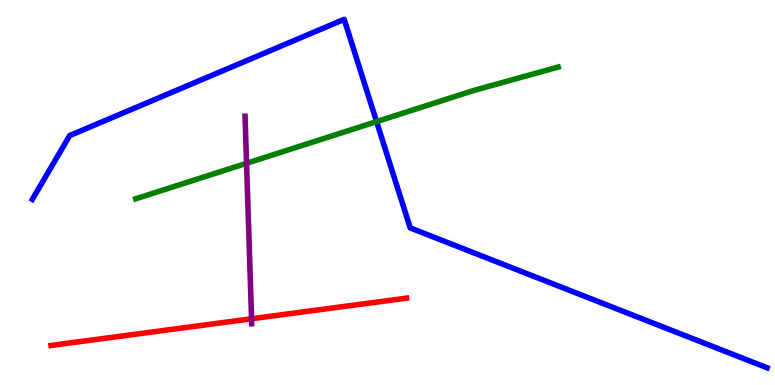[{'lines': ['blue', 'red'], 'intersections': []}, {'lines': ['green', 'red'], 'intersections': []}, {'lines': ['purple', 'red'], 'intersections': [{'x': 3.25, 'y': 1.72}]}, {'lines': ['blue', 'green'], 'intersections': [{'x': 4.86, 'y': 6.84}]}, {'lines': ['blue', 'purple'], 'intersections': []}, {'lines': ['green', 'purple'], 'intersections': [{'x': 3.18, 'y': 5.76}]}]